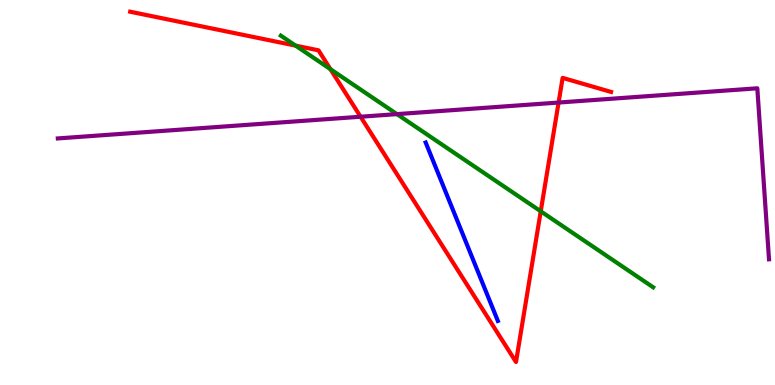[{'lines': ['blue', 'red'], 'intersections': []}, {'lines': ['green', 'red'], 'intersections': [{'x': 3.81, 'y': 8.81}, {'x': 4.26, 'y': 8.2}, {'x': 6.98, 'y': 4.51}]}, {'lines': ['purple', 'red'], 'intersections': [{'x': 4.65, 'y': 6.97}, {'x': 7.21, 'y': 7.34}]}, {'lines': ['blue', 'green'], 'intersections': []}, {'lines': ['blue', 'purple'], 'intersections': []}, {'lines': ['green', 'purple'], 'intersections': [{'x': 5.12, 'y': 7.04}]}]